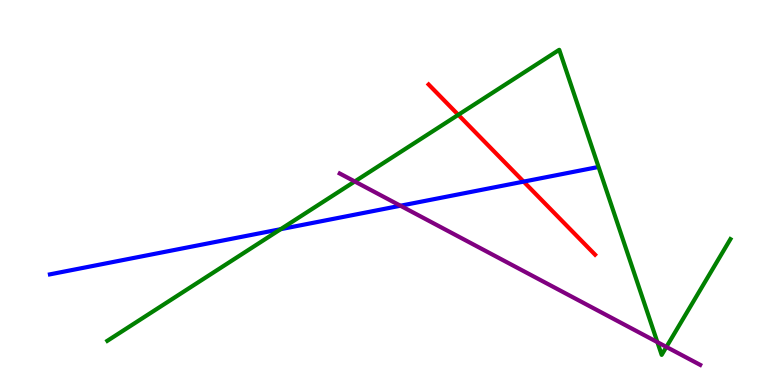[{'lines': ['blue', 'red'], 'intersections': [{'x': 6.76, 'y': 5.28}]}, {'lines': ['green', 'red'], 'intersections': [{'x': 5.91, 'y': 7.02}]}, {'lines': ['purple', 'red'], 'intersections': []}, {'lines': ['blue', 'green'], 'intersections': [{'x': 3.62, 'y': 4.05}]}, {'lines': ['blue', 'purple'], 'intersections': [{'x': 5.17, 'y': 4.66}]}, {'lines': ['green', 'purple'], 'intersections': [{'x': 4.58, 'y': 5.29}, {'x': 8.48, 'y': 1.11}, {'x': 8.6, 'y': 0.989}]}]